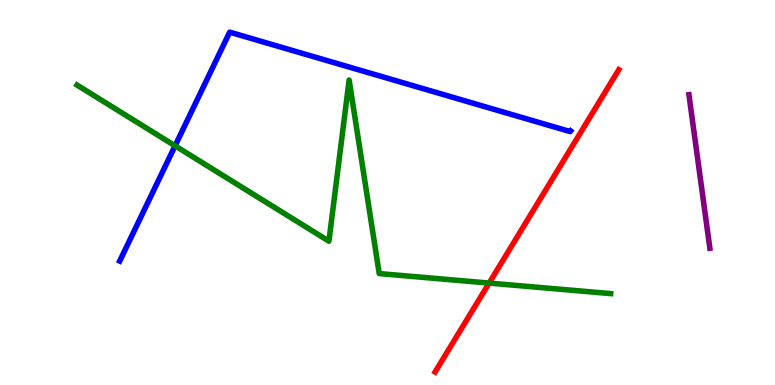[{'lines': ['blue', 'red'], 'intersections': []}, {'lines': ['green', 'red'], 'intersections': [{'x': 6.31, 'y': 2.65}]}, {'lines': ['purple', 'red'], 'intersections': []}, {'lines': ['blue', 'green'], 'intersections': [{'x': 2.26, 'y': 6.21}]}, {'lines': ['blue', 'purple'], 'intersections': []}, {'lines': ['green', 'purple'], 'intersections': []}]